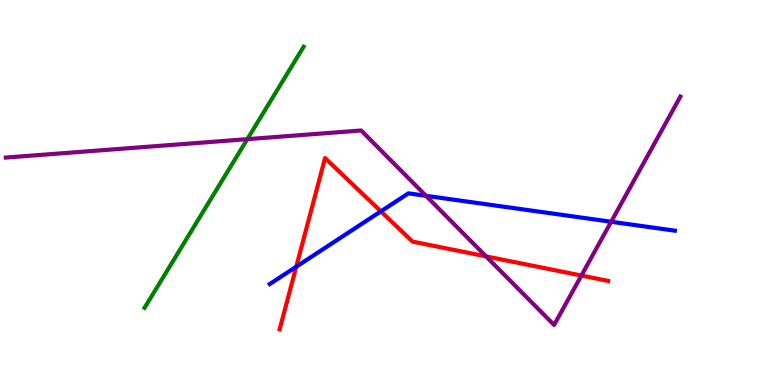[{'lines': ['blue', 'red'], 'intersections': [{'x': 3.82, 'y': 3.07}, {'x': 4.91, 'y': 4.51}]}, {'lines': ['green', 'red'], 'intersections': []}, {'lines': ['purple', 'red'], 'intersections': [{'x': 6.27, 'y': 3.34}, {'x': 7.5, 'y': 2.84}]}, {'lines': ['blue', 'green'], 'intersections': []}, {'lines': ['blue', 'purple'], 'intersections': [{'x': 5.5, 'y': 4.91}, {'x': 7.89, 'y': 4.24}]}, {'lines': ['green', 'purple'], 'intersections': [{'x': 3.19, 'y': 6.39}]}]